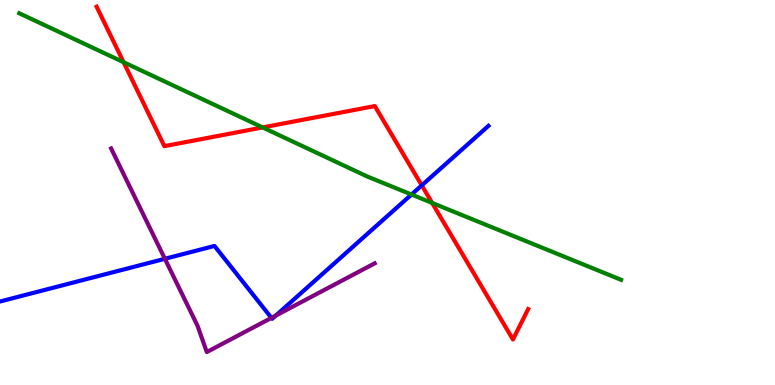[{'lines': ['blue', 'red'], 'intersections': [{'x': 5.44, 'y': 5.19}]}, {'lines': ['green', 'red'], 'intersections': [{'x': 1.59, 'y': 8.38}, {'x': 3.39, 'y': 6.69}, {'x': 5.58, 'y': 4.73}]}, {'lines': ['purple', 'red'], 'intersections': []}, {'lines': ['blue', 'green'], 'intersections': [{'x': 5.31, 'y': 4.95}]}, {'lines': ['blue', 'purple'], 'intersections': [{'x': 2.13, 'y': 3.28}, {'x': 3.5, 'y': 1.74}, {'x': 3.56, 'y': 1.8}]}, {'lines': ['green', 'purple'], 'intersections': []}]